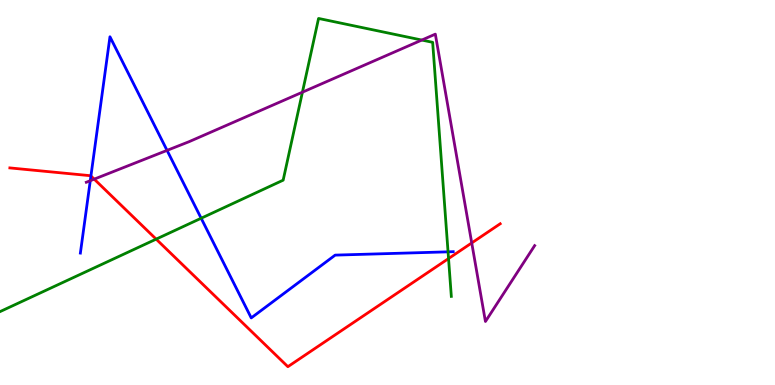[{'lines': ['blue', 'red'], 'intersections': [{'x': 1.17, 'y': 5.43}]}, {'lines': ['green', 'red'], 'intersections': [{'x': 2.01, 'y': 3.79}, {'x': 5.79, 'y': 3.28}]}, {'lines': ['purple', 'red'], 'intersections': [{'x': 1.22, 'y': 5.35}, {'x': 6.09, 'y': 3.69}]}, {'lines': ['blue', 'green'], 'intersections': [{'x': 2.6, 'y': 4.33}, {'x': 5.78, 'y': 3.46}]}, {'lines': ['blue', 'purple'], 'intersections': [{'x': 1.16, 'y': 5.31}, {'x': 2.16, 'y': 6.09}]}, {'lines': ['green', 'purple'], 'intersections': [{'x': 3.9, 'y': 7.61}, {'x': 5.44, 'y': 8.96}]}]